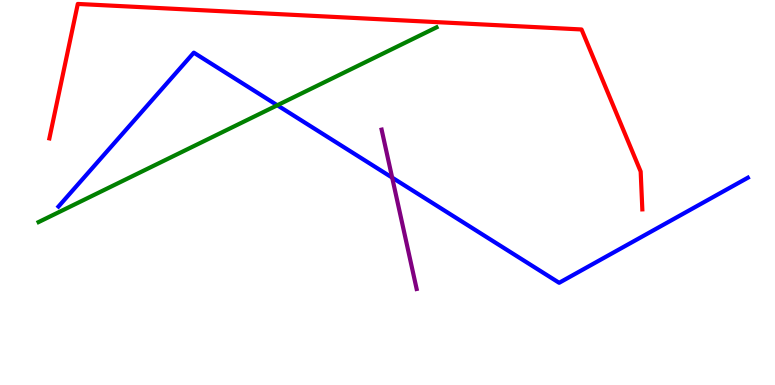[{'lines': ['blue', 'red'], 'intersections': []}, {'lines': ['green', 'red'], 'intersections': []}, {'lines': ['purple', 'red'], 'intersections': []}, {'lines': ['blue', 'green'], 'intersections': [{'x': 3.58, 'y': 7.27}]}, {'lines': ['blue', 'purple'], 'intersections': [{'x': 5.06, 'y': 5.39}]}, {'lines': ['green', 'purple'], 'intersections': []}]